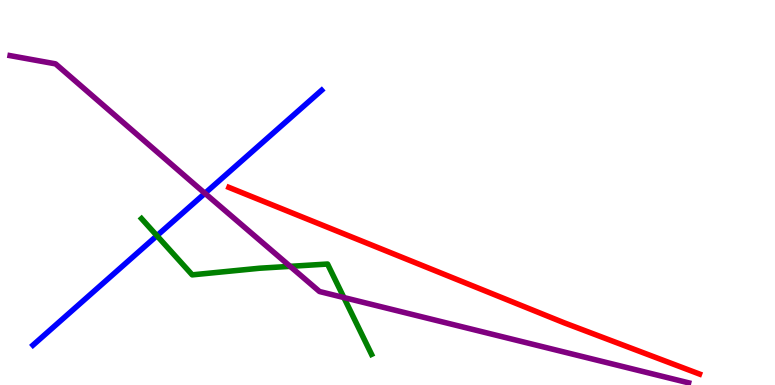[{'lines': ['blue', 'red'], 'intersections': []}, {'lines': ['green', 'red'], 'intersections': []}, {'lines': ['purple', 'red'], 'intersections': []}, {'lines': ['blue', 'green'], 'intersections': [{'x': 2.02, 'y': 3.88}]}, {'lines': ['blue', 'purple'], 'intersections': [{'x': 2.64, 'y': 4.98}]}, {'lines': ['green', 'purple'], 'intersections': [{'x': 3.74, 'y': 3.08}, {'x': 4.44, 'y': 2.27}]}]